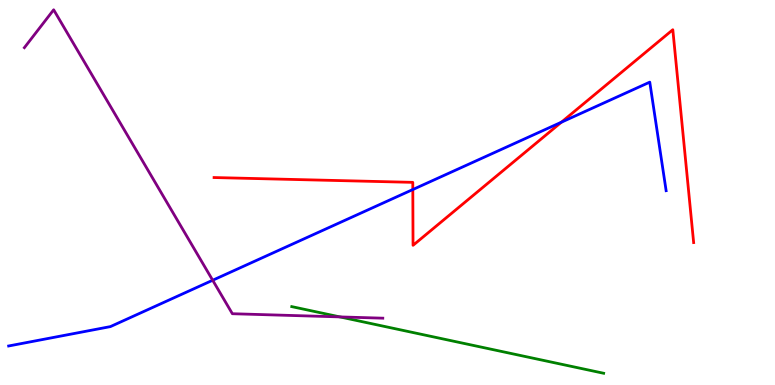[{'lines': ['blue', 'red'], 'intersections': [{'x': 5.33, 'y': 5.08}, {'x': 7.24, 'y': 6.83}]}, {'lines': ['green', 'red'], 'intersections': []}, {'lines': ['purple', 'red'], 'intersections': []}, {'lines': ['blue', 'green'], 'intersections': []}, {'lines': ['blue', 'purple'], 'intersections': [{'x': 2.74, 'y': 2.72}]}, {'lines': ['green', 'purple'], 'intersections': [{'x': 4.39, 'y': 1.77}]}]